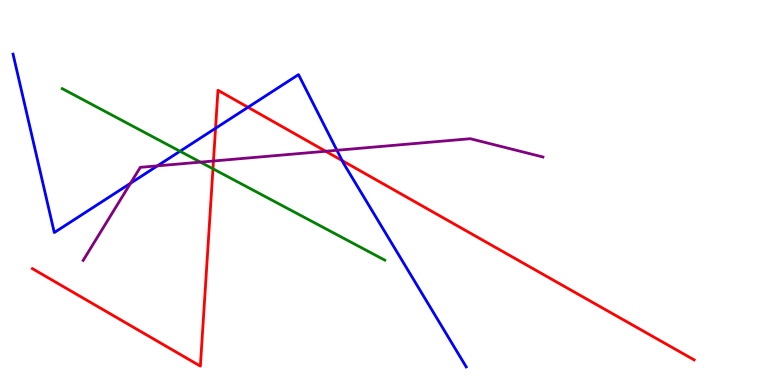[{'lines': ['blue', 'red'], 'intersections': [{'x': 2.78, 'y': 6.67}, {'x': 3.2, 'y': 7.21}, {'x': 4.41, 'y': 5.83}]}, {'lines': ['green', 'red'], 'intersections': [{'x': 2.75, 'y': 5.62}]}, {'lines': ['purple', 'red'], 'intersections': [{'x': 2.75, 'y': 5.82}, {'x': 4.2, 'y': 6.07}]}, {'lines': ['blue', 'green'], 'intersections': [{'x': 2.32, 'y': 6.07}]}, {'lines': ['blue', 'purple'], 'intersections': [{'x': 1.68, 'y': 5.24}, {'x': 2.03, 'y': 5.69}, {'x': 4.35, 'y': 6.1}]}, {'lines': ['green', 'purple'], 'intersections': [{'x': 2.59, 'y': 5.79}]}]